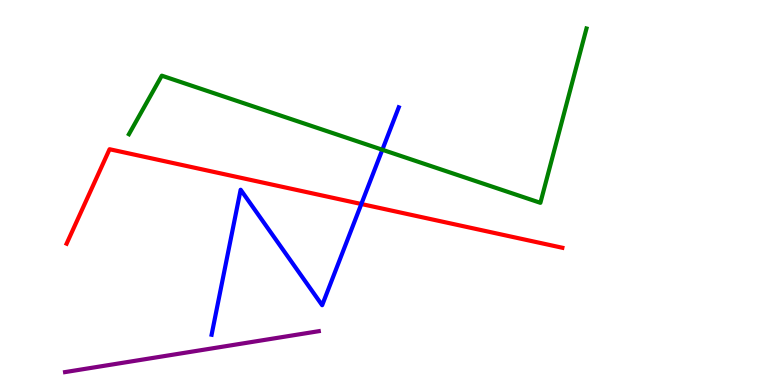[{'lines': ['blue', 'red'], 'intersections': [{'x': 4.66, 'y': 4.7}]}, {'lines': ['green', 'red'], 'intersections': []}, {'lines': ['purple', 'red'], 'intersections': []}, {'lines': ['blue', 'green'], 'intersections': [{'x': 4.93, 'y': 6.11}]}, {'lines': ['blue', 'purple'], 'intersections': []}, {'lines': ['green', 'purple'], 'intersections': []}]